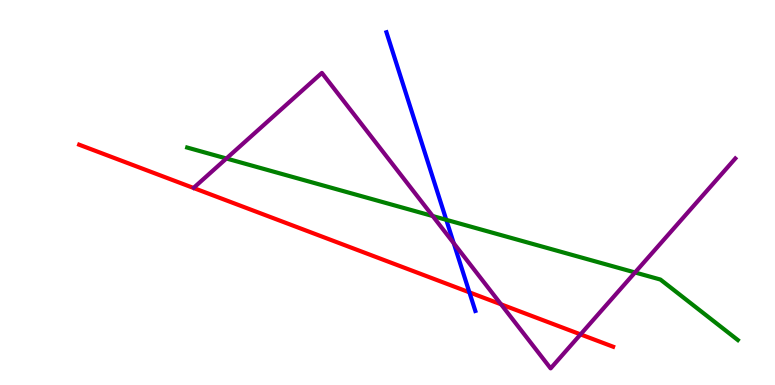[{'lines': ['blue', 'red'], 'intersections': [{'x': 6.06, 'y': 2.41}]}, {'lines': ['green', 'red'], 'intersections': []}, {'lines': ['purple', 'red'], 'intersections': [{'x': 6.46, 'y': 2.1}, {'x': 7.49, 'y': 1.31}]}, {'lines': ['blue', 'green'], 'intersections': [{'x': 5.76, 'y': 4.29}]}, {'lines': ['blue', 'purple'], 'intersections': [{'x': 5.85, 'y': 3.68}]}, {'lines': ['green', 'purple'], 'intersections': [{'x': 2.92, 'y': 5.88}, {'x': 5.58, 'y': 4.39}, {'x': 8.19, 'y': 2.92}]}]